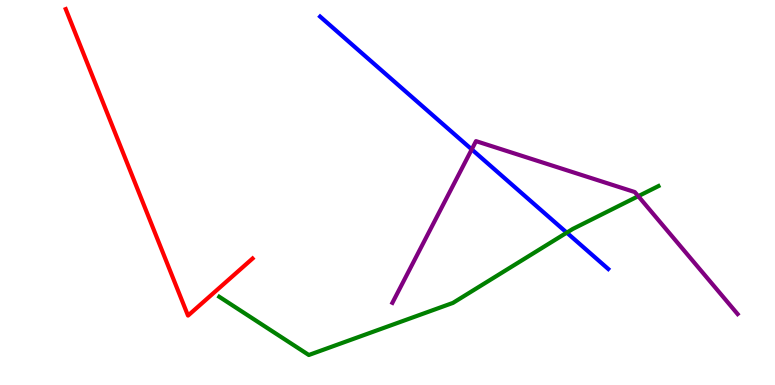[{'lines': ['blue', 'red'], 'intersections': []}, {'lines': ['green', 'red'], 'intersections': []}, {'lines': ['purple', 'red'], 'intersections': []}, {'lines': ['blue', 'green'], 'intersections': [{'x': 7.31, 'y': 3.96}]}, {'lines': ['blue', 'purple'], 'intersections': [{'x': 6.09, 'y': 6.12}]}, {'lines': ['green', 'purple'], 'intersections': [{'x': 8.24, 'y': 4.9}]}]